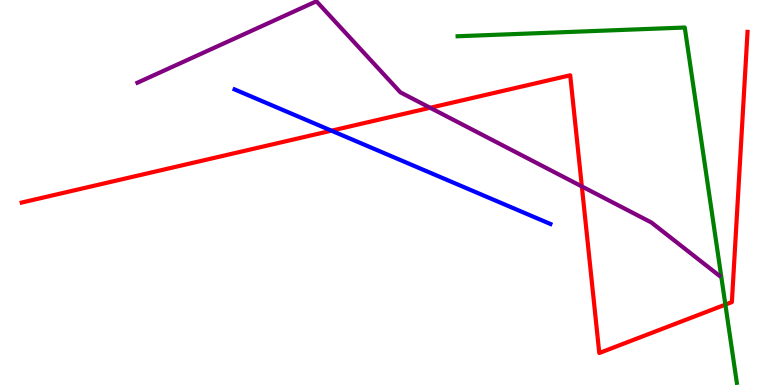[{'lines': ['blue', 'red'], 'intersections': [{'x': 4.28, 'y': 6.61}]}, {'lines': ['green', 'red'], 'intersections': [{'x': 9.36, 'y': 2.09}]}, {'lines': ['purple', 'red'], 'intersections': [{'x': 5.55, 'y': 7.2}, {'x': 7.51, 'y': 5.16}]}, {'lines': ['blue', 'green'], 'intersections': []}, {'lines': ['blue', 'purple'], 'intersections': []}, {'lines': ['green', 'purple'], 'intersections': []}]